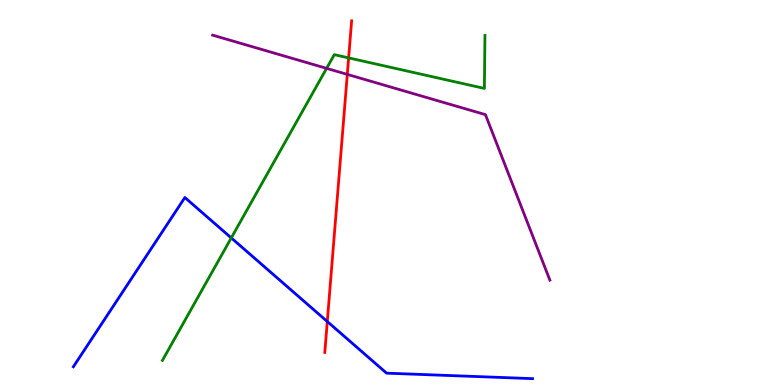[{'lines': ['blue', 'red'], 'intersections': [{'x': 4.22, 'y': 1.65}]}, {'lines': ['green', 'red'], 'intersections': [{'x': 4.5, 'y': 8.5}]}, {'lines': ['purple', 'red'], 'intersections': [{'x': 4.48, 'y': 8.07}]}, {'lines': ['blue', 'green'], 'intersections': [{'x': 2.98, 'y': 3.82}]}, {'lines': ['blue', 'purple'], 'intersections': []}, {'lines': ['green', 'purple'], 'intersections': [{'x': 4.21, 'y': 8.22}]}]